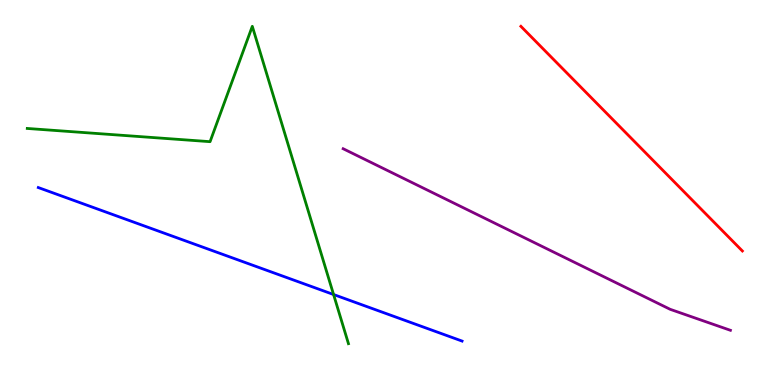[{'lines': ['blue', 'red'], 'intersections': []}, {'lines': ['green', 'red'], 'intersections': []}, {'lines': ['purple', 'red'], 'intersections': []}, {'lines': ['blue', 'green'], 'intersections': [{'x': 4.3, 'y': 2.35}]}, {'lines': ['blue', 'purple'], 'intersections': []}, {'lines': ['green', 'purple'], 'intersections': []}]